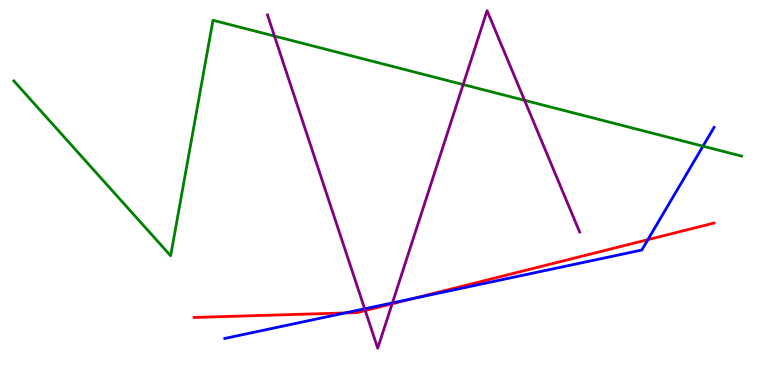[{'lines': ['blue', 'red'], 'intersections': [{'x': 4.45, 'y': 1.87}, {'x': 5.34, 'y': 2.25}, {'x': 8.36, 'y': 3.78}]}, {'lines': ['green', 'red'], 'intersections': []}, {'lines': ['purple', 'red'], 'intersections': [{'x': 4.71, 'y': 1.93}, {'x': 5.06, 'y': 2.11}]}, {'lines': ['blue', 'green'], 'intersections': [{'x': 9.07, 'y': 6.2}]}, {'lines': ['blue', 'purple'], 'intersections': [{'x': 4.71, 'y': 1.98}, {'x': 5.06, 'y': 2.13}]}, {'lines': ['green', 'purple'], 'intersections': [{'x': 3.54, 'y': 9.06}, {'x': 5.98, 'y': 7.8}, {'x': 6.77, 'y': 7.39}]}]